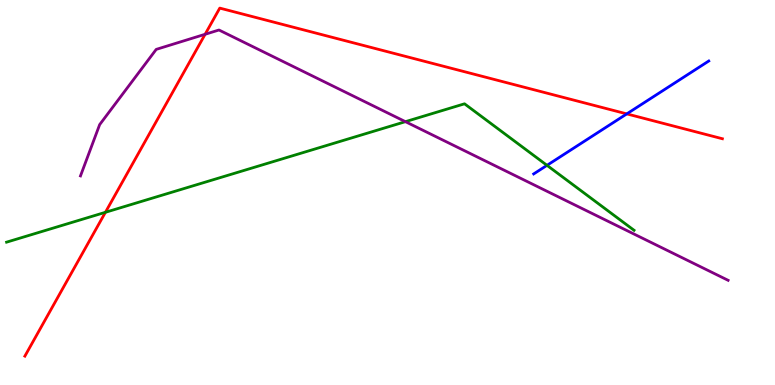[{'lines': ['blue', 'red'], 'intersections': [{'x': 8.09, 'y': 7.04}]}, {'lines': ['green', 'red'], 'intersections': [{'x': 1.36, 'y': 4.49}]}, {'lines': ['purple', 'red'], 'intersections': [{'x': 2.65, 'y': 9.11}]}, {'lines': ['blue', 'green'], 'intersections': [{'x': 7.06, 'y': 5.71}]}, {'lines': ['blue', 'purple'], 'intersections': []}, {'lines': ['green', 'purple'], 'intersections': [{'x': 5.23, 'y': 6.84}]}]